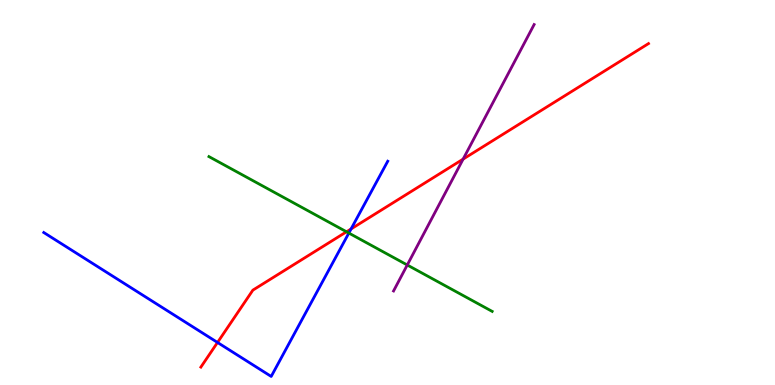[{'lines': ['blue', 'red'], 'intersections': [{'x': 2.81, 'y': 1.1}, {'x': 4.53, 'y': 4.05}]}, {'lines': ['green', 'red'], 'intersections': [{'x': 4.47, 'y': 3.98}]}, {'lines': ['purple', 'red'], 'intersections': [{'x': 5.98, 'y': 5.87}]}, {'lines': ['blue', 'green'], 'intersections': [{'x': 4.5, 'y': 3.95}]}, {'lines': ['blue', 'purple'], 'intersections': []}, {'lines': ['green', 'purple'], 'intersections': [{'x': 5.26, 'y': 3.12}]}]